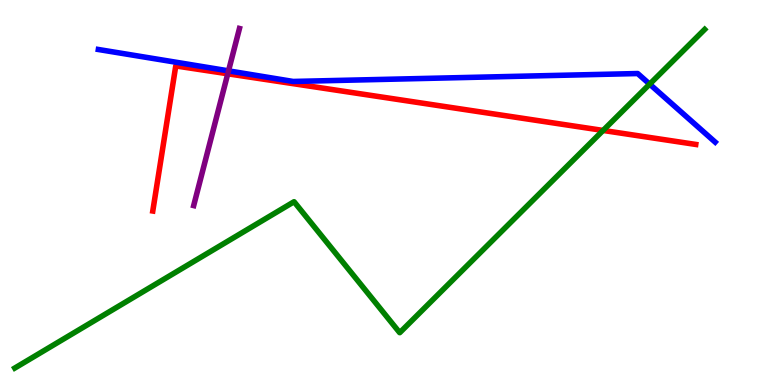[{'lines': ['blue', 'red'], 'intersections': []}, {'lines': ['green', 'red'], 'intersections': [{'x': 7.78, 'y': 6.61}]}, {'lines': ['purple', 'red'], 'intersections': [{'x': 2.94, 'y': 8.08}]}, {'lines': ['blue', 'green'], 'intersections': [{'x': 8.38, 'y': 7.81}]}, {'lines': ['blue', 'purple'], 'intersections': [{'x': 2.95, 'y': 8.16}]}, {'lines': ['green', 'purple'], 'intersections': []}]